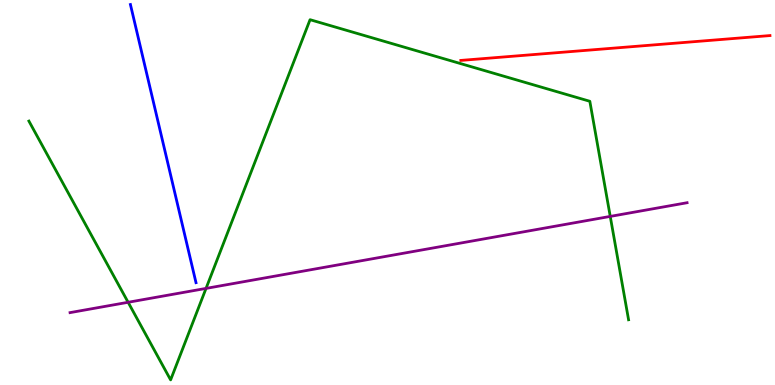[{'lines': ['blue', 'red'], 'intersections': []}, {'lines': ['green', 'red'], 'intersections': []}, {'lines': ['purple', 'red'], 'intersections': []}, {'lines': ['blue', 'green'], 'intersections': []}, {'lines': ['blue', 'purple'], 'intersections': []}, {'lines': ['green', 'purple'], 'intersections': [{'x': 1.65, 'y': 2.15}, {'x': 2.66, 'y': 2.51}, {'x': 7.87, 'y': 4.38}]}]